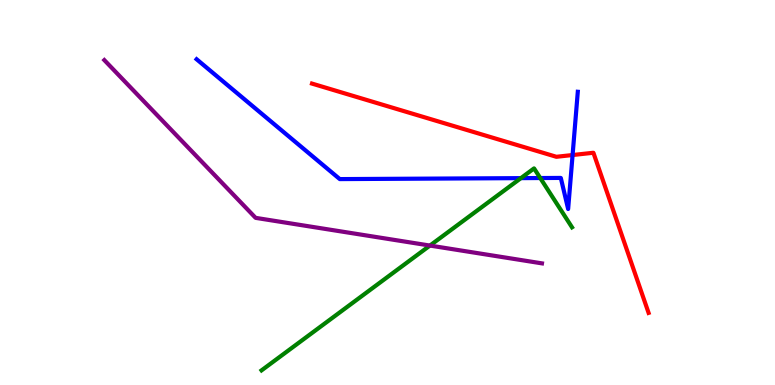[{'lines': ['blue', 'red'], 'intersections': [{'x': 7.39, 'y': 5.97}]}, {'lines': ['green', 'red'], 'intersections': []}, {'lines': ['purple', 'red'], 'intersections': []}, {'lines': ['blue', 'green'], 'intersections': [{'x': 6.72, 'y': 5.37}, {'x': 6.97, 'y': 5.38}]}, {'lines': ['blue', 'purple'], 'intersections': []}, {'lines': ['green', 'purple'], 'intersections': [{'x': 5.55, 'y': 3.62}]}]